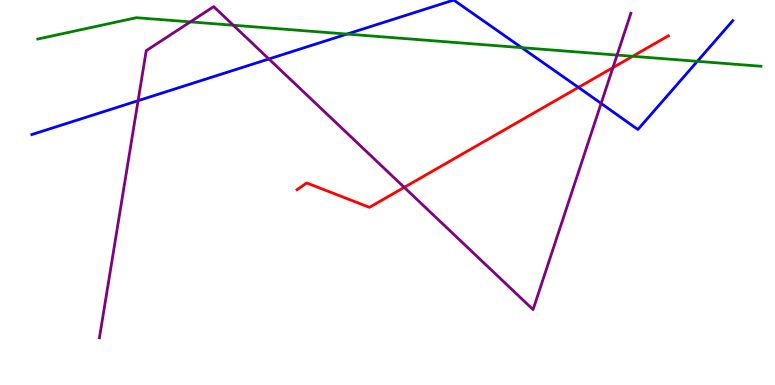[{'lines': ['blue', 'red'], 'intersections': [{'x': 7.46, 'y': 7.73}]}, {'lines': ['green', 'red'], 'intersections': [{'x': 8.16, 'y': 8.54}]}, {'lines': ['purple', 'red'], 'intersections': [{'x': 5.22, 'y': 5.13}, {'x': 7.91, 'y': 8.24}]}, {'lines': ['blue', 'green'], 'intersections': [{'x': 4.48, 'y': 9.11}, {'x': 6.73, 'y': 8.76}, {'x': 9.0, 'y': 8.41}]}, {'lines': ['blue', 'purple'], 'intersections': [{'x': 1.78, 'y': 7.39}, {'x': 3.47, 'y': 8.47}, {'x': 7.76, 'y': 7.31}]}, {'lines': ['green', 'purple'], 'intersections': [{'x': 2.46, 'y': 9.43}, {'x': 3.01, 'y': 9.34}, {'x': 7.96, 'y': 8.57}]}]